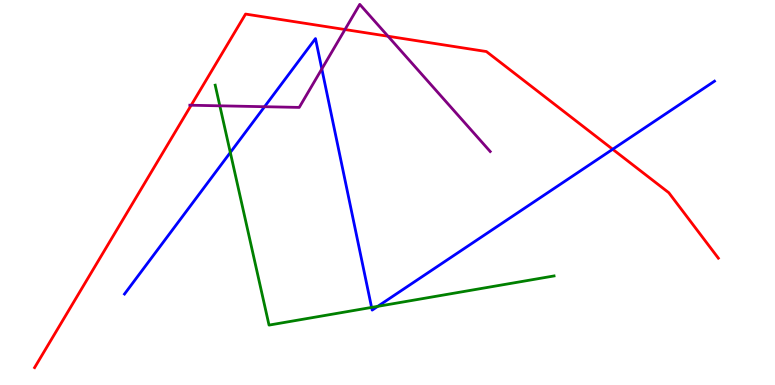[{'lines': ['blue', 'red'], 'intersections': [{'x': 7.91, 'y': 6.12}]}, {'lines': ['green', 'red'], 'intersections': []}, {'lines': ['purple', 'red'], 'intersections': [{'x': 2.47, 'y': 7.27}, {'x': 4.45, 'y': 9.23}, {'x': 5.01, 'y': 9.06}]}, {'lines': ['blue', 'green'], 'intersections': [{'x': 2.97, 'y': 6.04}, {'x': 4.79, 'y': 2.02}, {'x': 4.87, 'y': 2.04}]}, {'lines': ['blue', 'purple'], 'intersections': [{'x': 3.41, 'y': 7.23}, {'x': 4.15, 'y': 8.21}]}, {'lines': ['green', 'purple'], 'intersections': [{'x': 2.84, 'y': 7.25}]}]